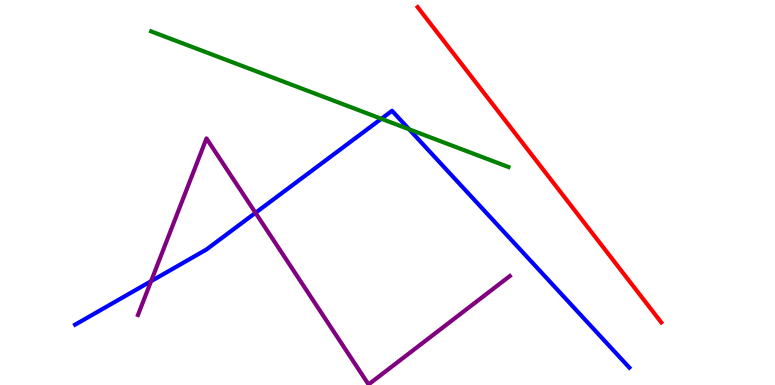[{'lines': ['blue', 'red'], 'intersections': []}, {'lines': ['green', 'red'], 'intersections': []}, {'lines': ['purple', 'red'], 'intersections': []}, {'lines': ['blue', 'green'], 'intersections': [{'x': 4.92, 'y': 6.92}, {'x': 5.28, 'y': 6.64}]}, {'lines': ['blue', 'purple'], 'intersections': [{'x': 1.95, 'y': 2.7}, {'x': 3.3, 'y': 4.47}]}, {'lines': ['green', 'purple'], 'intersections': []}]